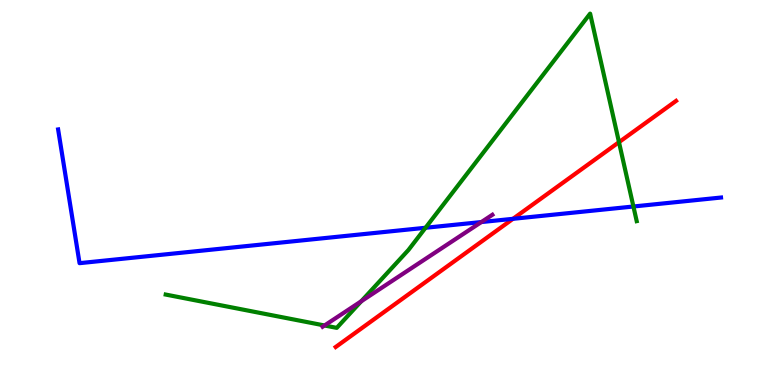[{'lines': ['blue', 'red'], 'intersections': [{'x': 6.62, 'y': 4.32}]}, {'lines': ['green', 'red'], 'intersections': [{'x': 7.99, 'y': 6.31}]}, {'lines': ['purple', 'red'], 'intersections': []}, {'lines': ['blue', 'green'], 'intersections': [{'x': 5.49, 'y': 4.08}, {'x': 8.17, 'y': 4.64}]}, {'lines': ['blue', 'purple'], 'intersections': [{'x': 6.21, 'y': 4.23}]}, {'lines': ['green', 'purple'], 'intersections': [{'x': 4.19, 'y': 1.55}, {'x': 4.66, 'y': 2.18}]}]